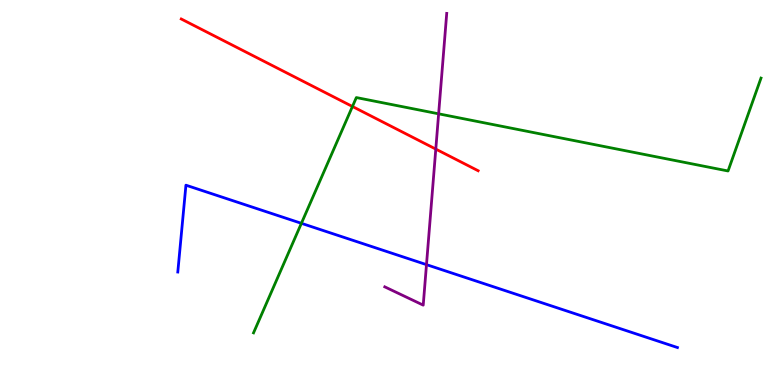[{'lines': ['blue', 'red'], 'intersections': []}, {'lines': ['green', 'red'], 'intersections': [{'x': 4.55, 'y': 7.23}]}, {'lines': ['purple', 'red'], 'intersections': [{'x': 5.62, 'y': 6.13}]}, {'lines': ['blue', 'green'], 'intersections': [{'x': 3.89, 'y': 4.2}]}, {'lines': ['blue', 'purple'], 'intersections': [{'x': 5.5, 'y': 3.13}]}, {'lines': ['green', 'purple'], 'intersections': [{'x': 5.66, 'y': 7.04}]}]